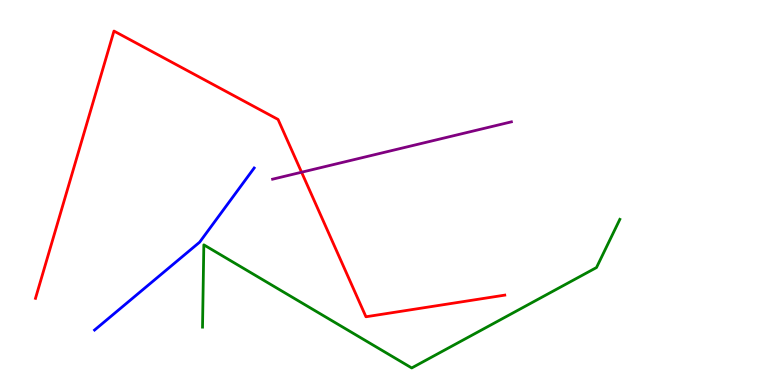[{'lines': ['blue', 'red'], 'intersections': []}, {'lines': ['green', 'red'], 'intersections': []}, {'lines': ['purple', 'red'], 'intersections': [{'x': 3.89, 'y': 5.53}]}, {'lines': ['blue', 'green'], 'intersections': []}, {'lines': ['blue', 'purple'], 'intersections': []}, {'lines': ['green', 'purple'], 'intersections': []}]